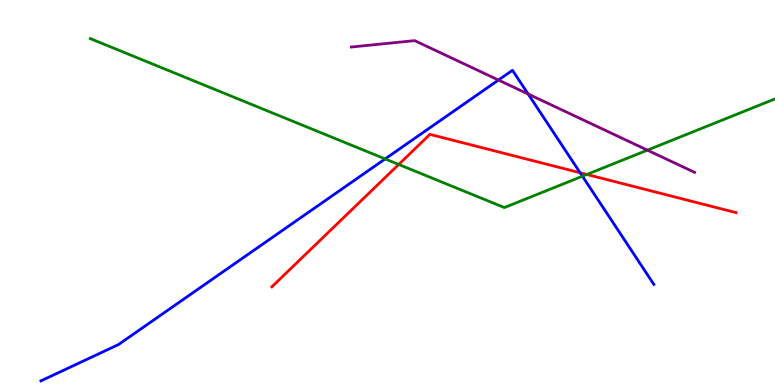[{'lines': ['blue', 'red'], 'intersections': [{'x': 7.49, 'y': 5.51}]}, {'lines': ['green', 'red'], 'intersections': [{'x': 5.14, 'y': 5.73}, {'x': 7.57, 'y': 5.47}]}, {'lines': ['purple', 'red'], 'intersections': []}, {'lines': ['blue', 'green'], 'intersections': [{'x': 4.97, 'y': 5.87}, {'x': 7.52, 'y': 5.42}]}, {'lines': ['blue', 'purple'], 'intersections': [{'x': 6.43, 'y': 7.92}, {'x': 6.81, 'y': 7.56}]}, {'lines': ['green', 'purple'], 'intersections': [{'x': 8.35, 'y': 6.1}]}]